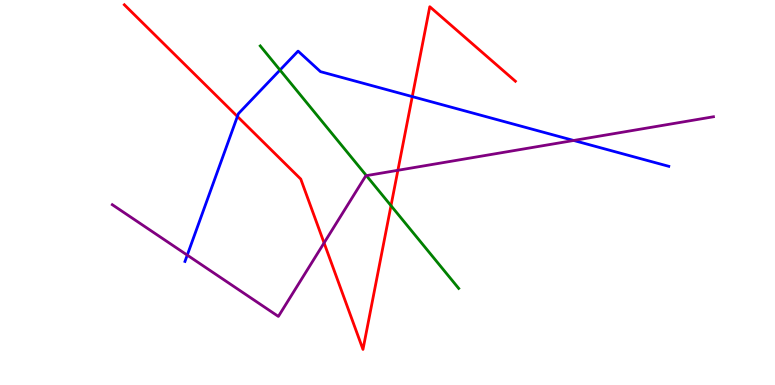[{'lines': ['blue', 'red'], 'intersections': [{'x': 3.06, 'y': 6.97}, {'x': 5.32, 'y': 7.49}]}, {'lines': ['green', 'red'], 'intersections': [{'x': 5.05, 'y': 4.66}]}, {'lines': ['purple', 'red'], 'intersections': [{'x': 4.18, 'y': 3.69}, {'x': 5.13, 'y': 5.58}]}, {'lines': ['blue', 'green'], 'intersections': [{'x': 3.61, 'y': 8.18}]}, {'lines': ['blue', 'purple'], 'intersections': [{'x': 2.42, 'y': 3.37}, {'x': 7.4, 'y': 6.35}]}, {'lines': ['green', 'purple'], 'intersections': [{'x': 4.73, 'y': 5.44}]}]